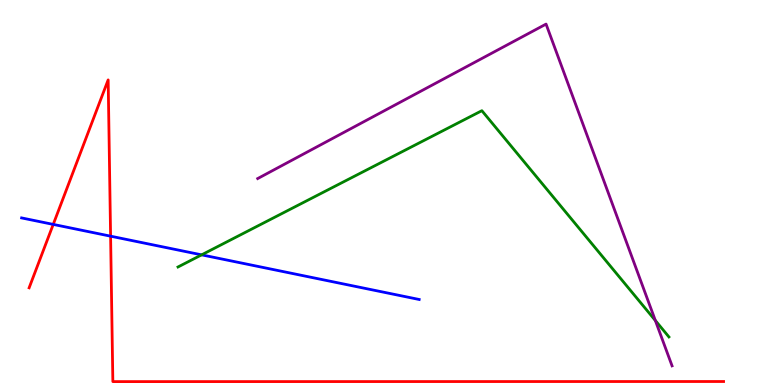[{'lines': ['blue', 'red'], 'intersections': [{'x': 0.687, 'y': 4.17}, {'x': 1.43, 'y': 3.87}]}, {'lines': ['green', 'red'], 'intersections': []}, {'lines': ['purple', 'red'], 'intersections': []}, {'lines': ['blue', 'green'], 'intersections': [{'x': 2.6, 'y': 3.38}]}, {'lines': ['blue', 'purple'], 'intersections': []}, {'lines': ['green', 'purple'], 'intersections': [{'x': 8.46, 'y': 1.68}]}]